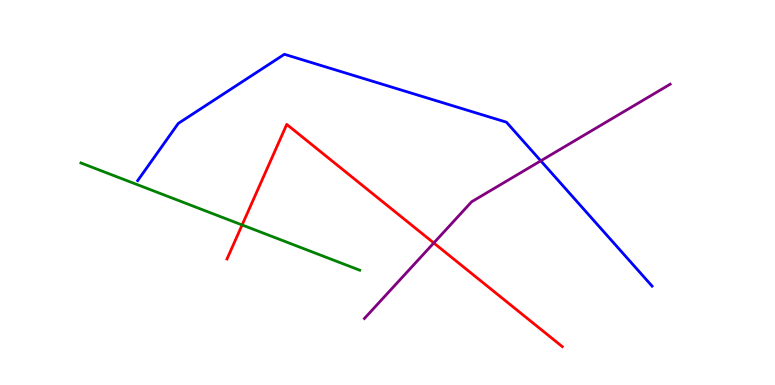[{'lines': ['blue', 'red'], 'intersections': []}, {'lines': ['green', 'red'], 'intersections': [{'x': 3.12, 'y': 4.16}]}, {'lines': ['purple', 'red'], 'intersections': [{'x': 5.6, 'y': 3.69}]}, {'lines': ['blue', 'green'], 'intersections': []}, {'lines': ['blue', 'purple'], 'intersections': [{'x': 6.98, 'y': 5.82}]}, {'lines': ['green', 'purple'], 'intersections': []}]